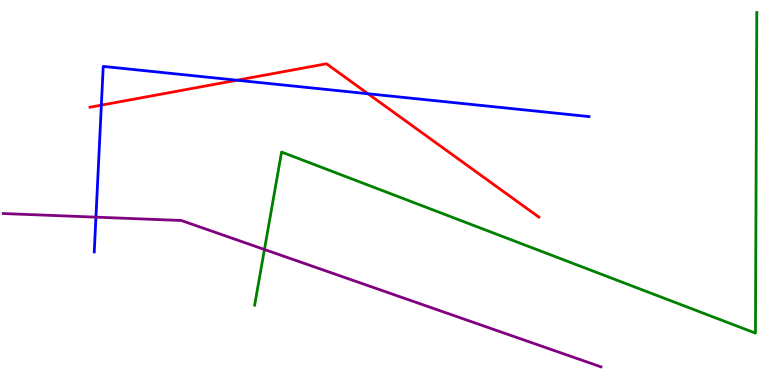[{'lines': ['blue', 'red'], 'intersections': [{'x': 1.31, 'y': 7.27}, {'x': 3.06, 'y': 7.92}, {'x': 4.75, 'y': 7.56}]}, {'lines': ['green', 'red'], 'intersections': []}, {'lines': ['purple', 'red'], 'intersections': []}, {'lines': ['blue', 'green'], 'intersections': []}, {'lines': ['blue', 'purple'], 'intersections': [{'x': 1.24, 'y': 4.36}]}, {'lines': ['green', 'purple'], 'intersections': [{'x': 3.41, 'y': 3.52}]}]